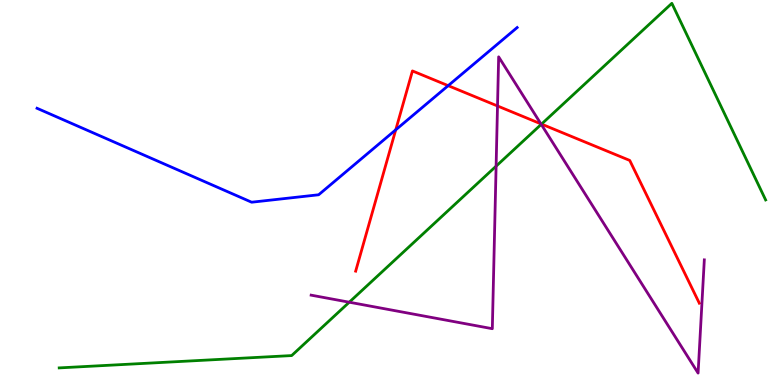[{'lines': ['blue', 'red'], 'intersections': [{'x': 5.11, 'y': 6.63}, {'x': 5.78, 'y': 7.78}]}, {'lines': ['green', 'red'], 'intersections': [{'x': 6.99, 'y': 6.78}]}, {'lines': ['purple', 'red'], 'intersections': [{'x': 6.42, 'y': 7.25}, {'x': 6.98, 'y': 6.78}]}, {'lines': ['blue', 'green'], 'intersections': []}, {'lines': ['blue', 'purple'], 'intersections': []}, {'lines': ['green', 'purple'], 'intersections': [{'x': 4.51, 'y': 2.15}, {'x': 6.4, 'y': 5.68}, {'x': 6.98, 'y': 6.77}]}]